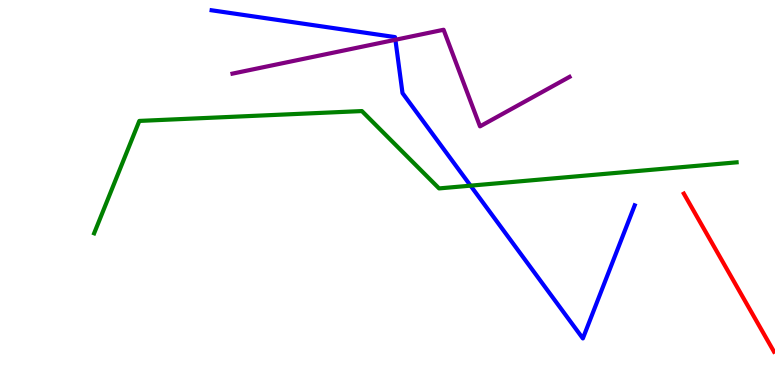[{'lines': ['blue', 'red'], 'intersections': []}, {'lines': ['green', 'red'], 'intersections': []}, {'lines': ['purple', 'red'], 'intersections': []}, {'lines': ['blue', 'green'], 'intersections': [{'x': 6.07, 'y': 5.18}]}, {'lines': ['blue', 'purple'], 'intersections': [{'x': 5.1, 'y': 8.97}]}, {'lines': ['green', 'purple'], 'intersections': []}]